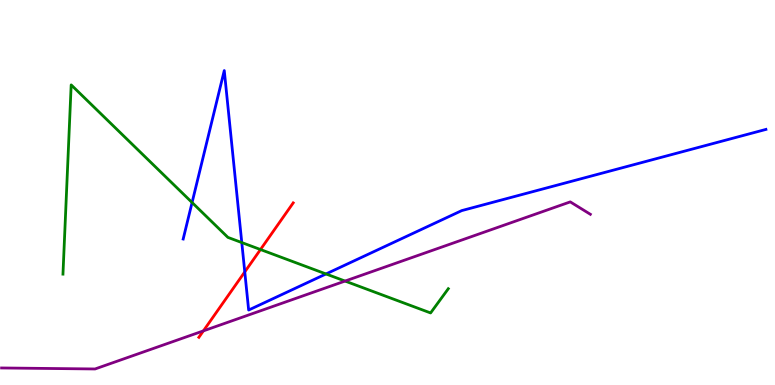[{'lines': ['blue', 'red'], 'intersections': [{'x': 3.16, 'y': 2.94}]}, {'lines': ['green', 'red'], 'intersections': [{'x': 3.36, 'y': 3.52}]}, {'lines': ['purple', 'red'], 'intersections': [{'x': 2.62, 'y': 1.41}]}, {'lines': ['blue', 'green'], 'intersections': [{'x': 2.48, 'y': 4.74}, {'x': 3.12, 'y': 3.7}, {'x': 4.21, 'y': 2.88}]}, {'lines': ['blue', 'purple'], 'intersections': []}, {'lines': ['green', 'purple'], 'intersections': [{'x': 4.45, 'y': 2.7}]}]